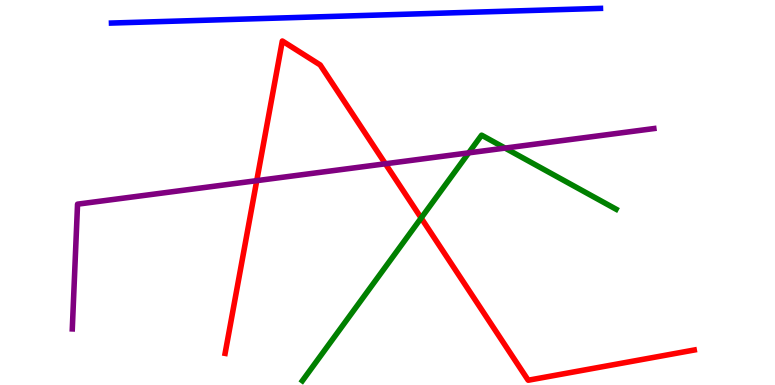[{'lines': ['blue', 'red'], 'intersections': []}, {'lines': ['green', 'red'], 'intersections': [{'x': 5.43, 'y': 4.34}]}, {'lines': ['purple', 'red'], 'intersections': [{'x': 3.31, 'y': 5.31}, {'x': 4.97, 'y': 5.75}]}, {'lines': ['blue', 'green'], 'intersections': []}, {'lines': ['blue', 'purple'], 'intersections': []}, {'lines': ['green', 'purple'], 'intersections': [{'x': 6.05, 'y': 6.03}, {'x': 6.52, 'y': 6.15}]}]